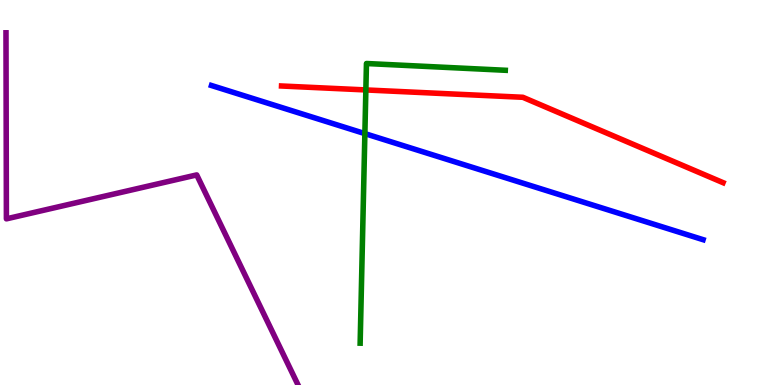[{'lines': ['blue', 'red'], 'intersections': []}, {'lines': ['green', 'red'], 'intersections': [{'x': 4.72, 'y': 7.66}]}, {'lines': ['purple', 'red'], 'intersections': []}, {'lines': ['blue', 'green'], 'intersections': [{'x': 4.71, 'y': 6.53}]}, {'lines': ['blue', 'purple'], 'intersections': []}, {'lines': ['green', 'purple'], 'intersections': []}]